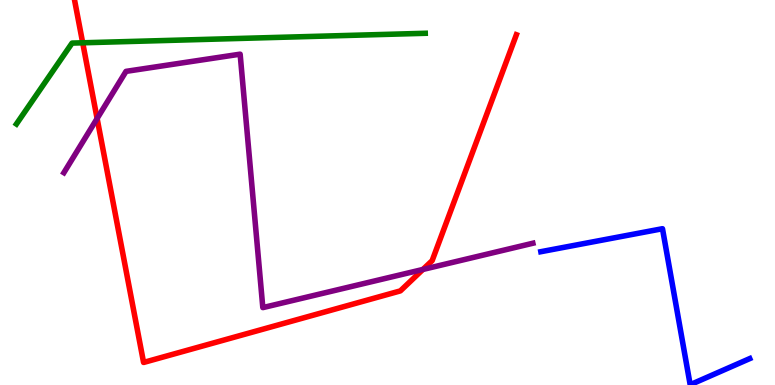[{'lines': ['blue', 'red'], 'intersections': []}, {'lines': ['green', 'red'], 'intersections': [{'x': 1.07, 'y': 8.89}]}, {'lines': ['purple', 'red'], 'intersections': [{'x': 1.25, 'y': 6.92}, {'x': 5.46, 'y': 3.0}]}, {'lines': ['blue', 'green'], 'intersections': []}, {'lines': ['blue', 'purple'], 'intersections': []}, {'lines': ['green', 'purple'], 'intersections': []}]